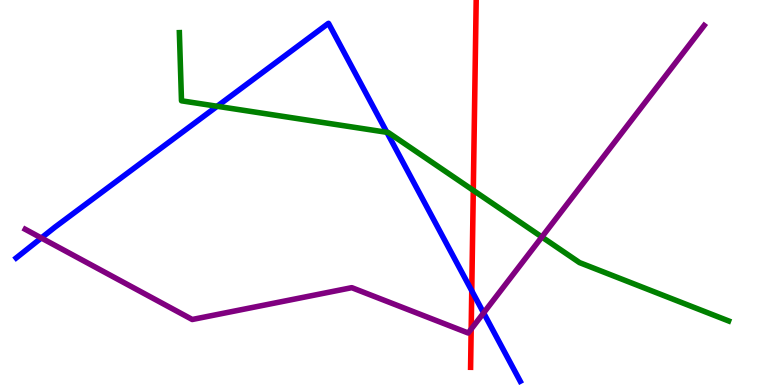[{'lines': ['blue', 'red'], 'intersections': [{'x': 6.09, 'y': 2.45}]}, {'lines': ['green', 'red'], 'intersections': [{'x': 6.11, 'y': 5.06}]}, {'lines': ['purple', 'red'], 'intersections': [{'x': 6.08, 'y': 1.45}]}, {'lines': ['blue', 'green'], 'intersections': [{'x': 2.8, 'y': 7.24}, {'x': 4.99, 'y': 6.56}]}, {'lines': ['blue', 'purple'], 'intersections': [{'x': 0.533, 'y': 3.82}, {'x': 6.24, 'y': 1.87}]}, {'lines': ['green', 'purple'], 'intersections': [{'x': 6.99, 'y': 3.84}]}]